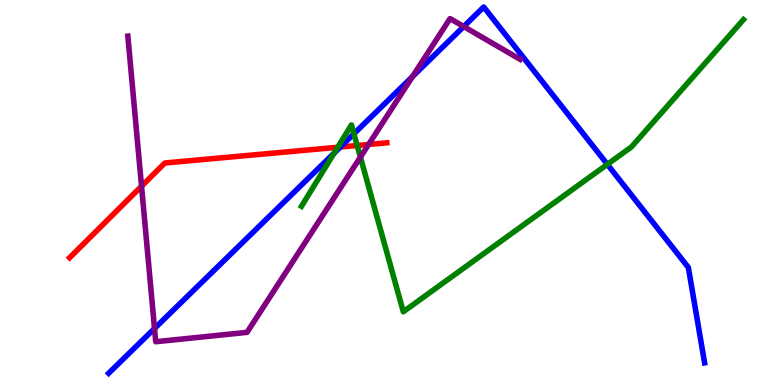[{'lines': ['blue', 'red'], 'intersections': [{'x': 4.39, 'y': 6.18}]}, {'lines': ['green', 'red'], 'intersections': [{'x': 4.36, 'y': 6.17}, {'x': 4.61, 'y': 6.22}]}, {'lines': ['purple', 'red'], 'intersections': [{'x': 1.83, 'y': 5.16}, {'x': 4.76, 'y': 6.25}]}, {'lines': ['blue', 'green'], 'intersections': [{'x': 4.31, 'y': 6.02}, {'x': 4.57, 'y': 6.53}, {'x': 7.84, 'y': 5.73}]}, {'lines': ['blue', 'purple'], 'intersections': [{'x': 1.99, 'y': 1.47}, {'x': 5.32, 'y': 8.01}, {'x': 5.98, 'y': 9.31}]}, {'lines': ['green', 'purple'], 'intersections': [{'x': 4.65, 'y': 5.92}]}]